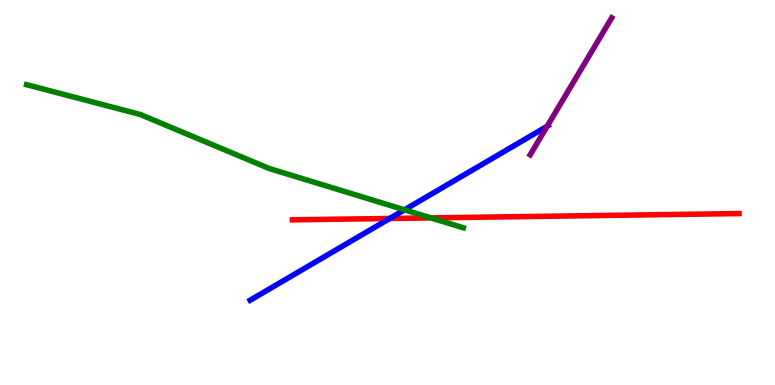[{'lines': ['blue', 'red'], 'intersections': [{'x': 5.03, 'y': 4.33}]}, {'lines': ['green', 'red'], 'intersections': [{'x': 5.56, 'y': 4.34}]}, {'lines': ['purple', 'red'], 'intersections': []}, {'lines': ['blue', 'green'], 'intersections': [{'x': 5.22, 'y': 4.55}]}, {'lines': ['blue', 'purple'], 'intersections': [{'x': 7.06, 'y': 6.72}]}, {'lines': ['green', 'purple'], 'intersections': []}]